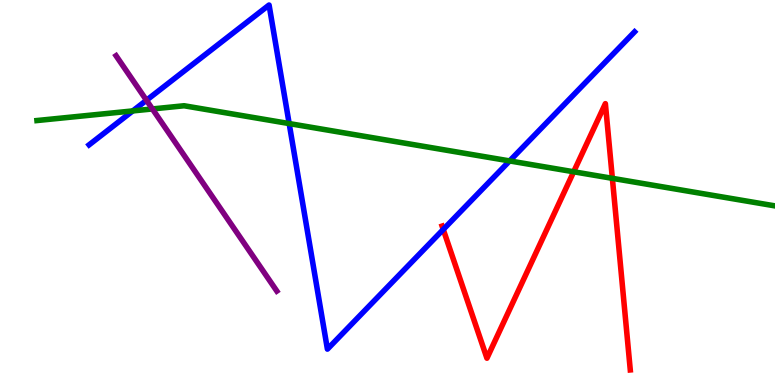[{'lines': ['blue', 'red'], 'intersections': [{'x': 5.72, 'y': 4.04}]}, {'lines': ['green', 'red'], 'intersections': [{'x': 7.4, 'y': 5.54}, {'x': 7.9, 'y': 5.37}]}, {'lines': ['purple', 'red'], 'intersections': []}, {'lines': ['blue', 'green'], 'intersections': [{'x': 1.71, 'y': 7.12}, {'x': 3.73, 'y': 6.79}, {'x': 6.58, 'y': 5.82}]}, {'lines': ['blue', 'purple'], 'intersections': [{'x': 1.89, 'y': 7.4}]}, {'lines': ['green', 'purple'], 'intersections': [{'x': 1.97, 'y': 7.17}]}]